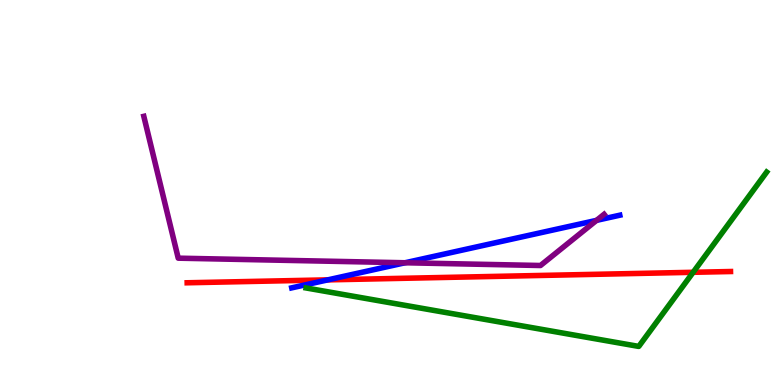[{'lines': ['blue', 'red'], 'intersections': [{'x': 4.23, 'y': 2.73}]}, {'lines': ['green', 'red'], 'intersections': [{'x': 8.94, 'y': 2.93}]}, {'lines': ['purple', 'red'], 'intersections': []}, {'lines': ['blue', 'green'], 'intersections': []}, {'lines': ['blue', 'purple'], 'intersections': [{'x': 5.23, 'y': 3.18}, {'x': 7.7, 'y': 4.28}]}, {'lines': ['green', 'purple'], 'intersections': []}]